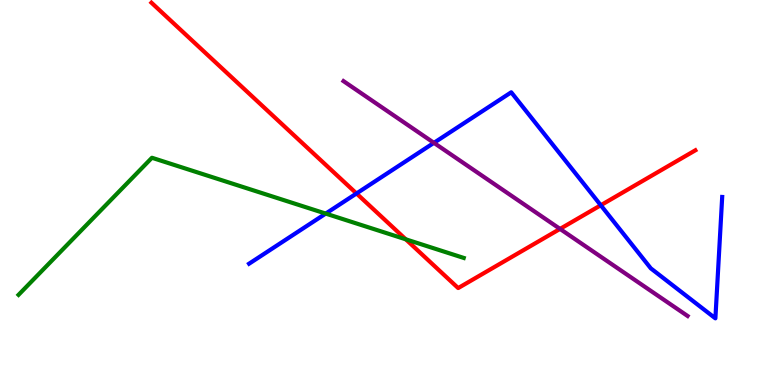[{'lines': ['blue', 'red'], 'intersections': [{'x': 4.6, 'y': 4.97}, {'x': 7.75, 'y': 4.67}]}, {'lines': ['green', 'red'], 'intersections': [{'x': 5.24, 'y': 3.78}]}, {'lines': ['purple', 'red'], 'intersections': [{'x': 7.23, 'y': 4.05}]}, {'lines': ['blue', 'green'], 'intersections': [{'x': 4.2, 'y': 4.45}]}, {'lines': ['blue', 'purple'], 'intersections': [{'x': 5.6, 'y': 6.29}]}, {'lines': ['green', 'purple'], 'intersections': []}]